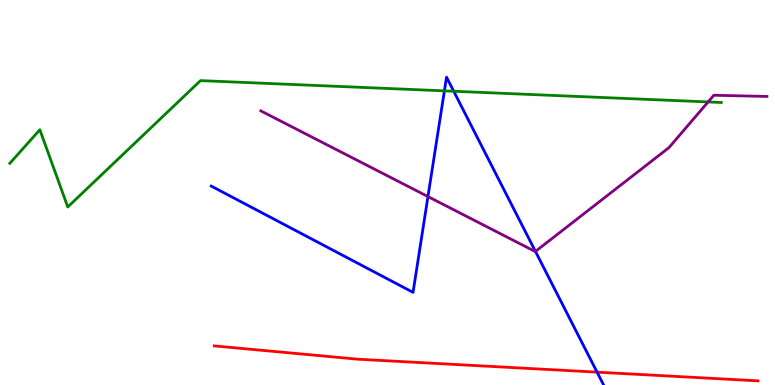[{'lines': ['blue', 'red'], 'intersections': [{'x': 7.7, 'y': 0.334}]}, {'lines': ['green', 'red'], 'intersections': []}, {'lines': ['purple', 'red'], 'intersections': []}, {'lines': ['blue', 'green'], 'intersections': [{'x': 5.73, 'y': 7.64}, {'x': 5.85, 'y': 7.63}]}, {'lines': ['blue', 'purple'], 'intersections': [{'x': 5.52, 'y': 4.89}, {'x': 6.91, 'y': 3.47}]}, {'lines': ['green', 'purple'], 'intersections': [{'x': 9.14, 'y': 7.35}]}]